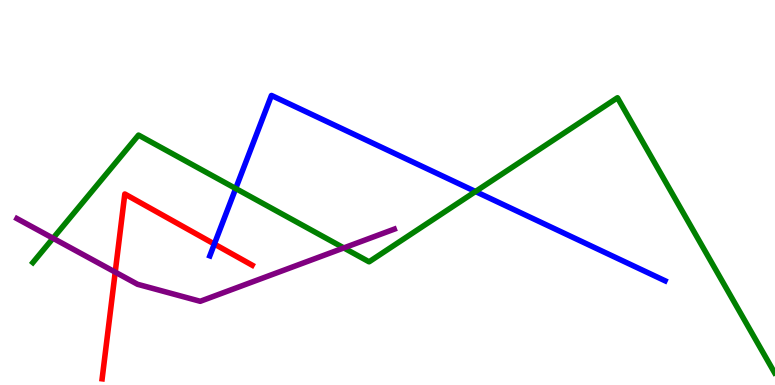[{'lines': ['blue', 'red'], 'intersections': [{'x': 2.77, 'y': 3.66}]}, {'lines': ['green', 'red'], 'intersections': []}, {'lines': ['purple', 'red'], 'intersections': [{'x': 1.49, 'y': 2.93}]}, {'lines': ['blue', 'green'], 'intersections': [{'x': 3.04, 'y': 5.1}, {'x': 6.14, 'y': 5.03}]}, {'lines': ['blue', 'purple'], 'intersections': []}, {'lines': ['green', 'purple'], 'intersections': [{'x': 0.684, 'y': 3.81}, {'x': 4.44, 'y': 3.56}]}]